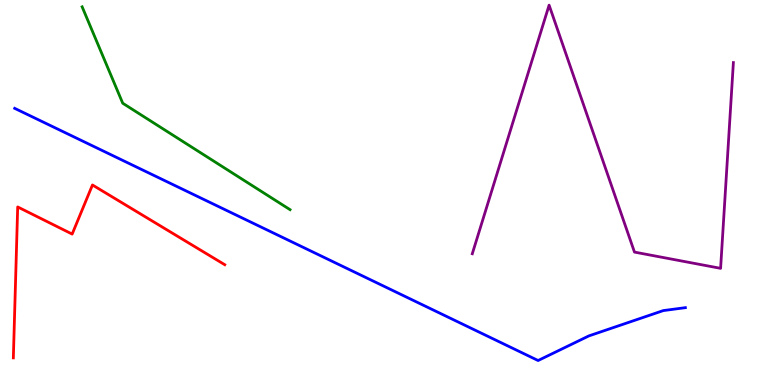[{'lines': ['blue', 'red'], 'intersections': []}, {'lines': ['green', 'red'], 'intersections': []}, {'lines': ['purple', 'red'], 'intersections': []}, {'lines': ['blue', 'green'], 'intersections': []}, {'lines': ['blue', 'purple'], 'intersections': []}, {'lines': ['green', 'purple'], 'intersections': []}]